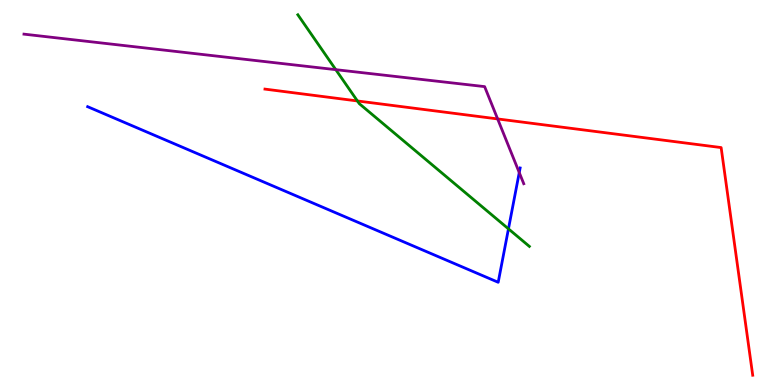[{'lines': ['blue', 'red'], 'intersections': []}, {'lines': ['green', 'red'], 'intersections': [{'x': 4.61, 'y': 7.38}]}, {'lines': ['purple', 'red'], 'intersections': [{'x': 6.42, 'y': 6.91}]}, {'lines': ['blue', 'green'], 'intersections': [{'x': 6.56, 'y': 4.06}]}, {'lines': ['blue', 'purple'], 'intersections': [{'x': 6.7, 'y': 5.52}]}, {'lines': ['green', 'purple'], 'intersections': [{'x': 4.33, 'y': 8.19}]}]